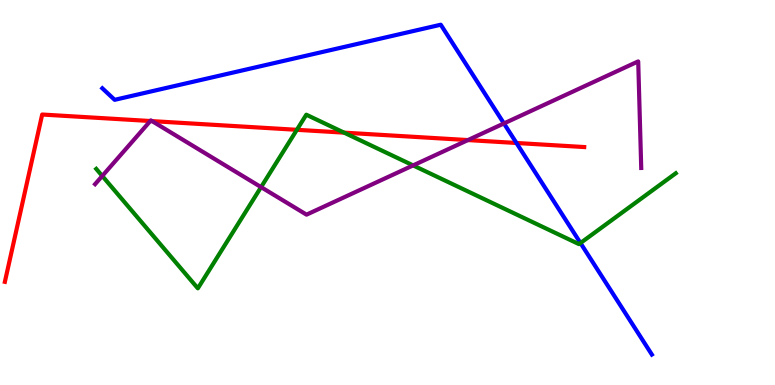[{'lines': ['blue', 'red'], 'intersections': [{'x': 6.66, 'y': 6.29}]}, {'lines': ['green', 'red'], 'intersections': [{'x': 3.83, 'y': 6.63}, {'x': 4.44, 'y': 6.55}]}, {'lines': ['purple', 'red'], 'intersections': [{'x': 1.94, 'y': 6.86}, {'x': 1.96, 'y': 6.85}, {'x': 6.04, 'y': 6.36}]}, {'lines': ['blue', 'green'], 'intersections': [{'x': 7.49, 'y': 3.69}]}, {'lines': ['blue', 'purple'], 'intersections': [{'x': 6.5, 'y': 6.79}]}, {'lines': ['green', 'purple'], 'intersections': [{'x': 1.32, 'y': 5.43}, {'x': 3.37, 'y': 5.14}, {'x': 5.33, 'y': 5.7}]}]